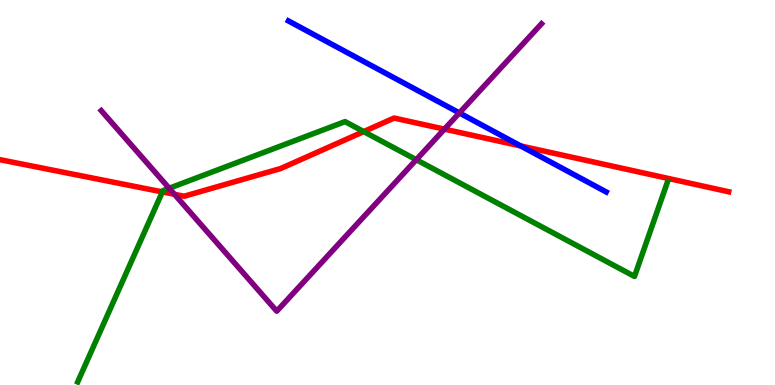[{'lines': ['blue', 'red'], 'intersections': [{'x': 6.72, 'y': 6.21}]}, {'lines': ['green', 'red'], 'intersections': [{'x': 2.09, 'y': 5.02}, {'x': 4.69, 'y': 6.58}]}, {'lines': ['purple', 'red'], 'intersections': [{'x': 2.25, 'y': 4.95}, {'x': 5.73, 'y': 6.65}]}, {'lines': ['blue', 'green'], 'intersections': []}, {'lines': ['blue', 'purple'], 'intersections': [{'x': 5.93, 'y': 7.07}]}, {'lines': ['green', 'purple'], 'intersections': [{'x': 2.18, 'y': 5.11}, {'x': 5.37, 'y': 5.85}]}]